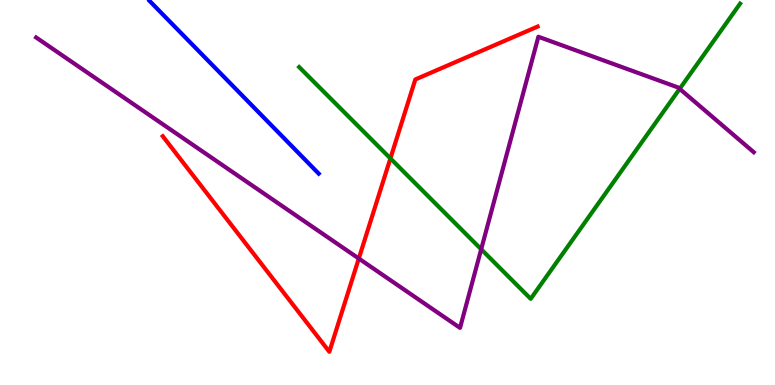[{'lines': ['blue', 'red'], 'intersections': []}, {'lines': ['green', 'red'], 'intersections': [{'x': 5.04, 'y': 5.89}]}, {'lines': ['purple', 'red'], 'intersections': [{'x': 4.63, 'y': 3.28}]}, {'lines': ['blue', 'green'], 'intersections': []}, {'lines': ['blue', 'purple'], 'intersections': []}, {'lines': ['green', 'purple'], 'intersections': [{'x': 6.21, 'y': 3.53}, {'x': 8.77, 'y': 7.69}]}]